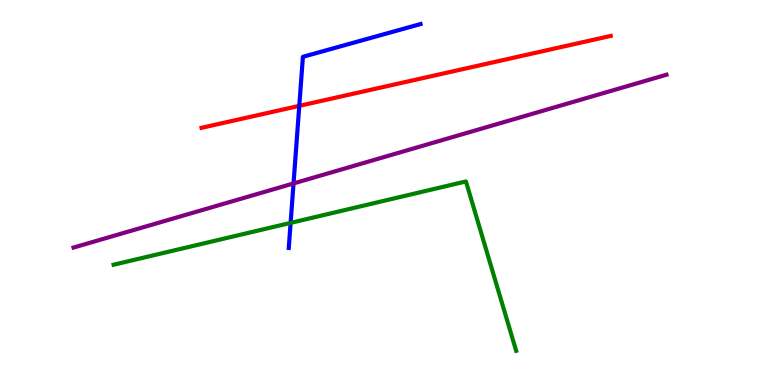[{'lines': ['blue', 'red'], 'intersections': [{'x': 3.86, 'y': 7.25}]}, {'lines': ['green', 'red'], 'intersections': []}, {'lines': ['purple', 'red'], 'intersections': []}, {'lines': ['blue', 'green'], 'intersections': [{'x': 3.75, 'y': 4.21}]}, {'lines': ['blue', 'purple'], 'intersections': [{'x': 3.79, 'y': 5.24}]}, {'lines': ['green', 'purple'], 'intersections': []}]